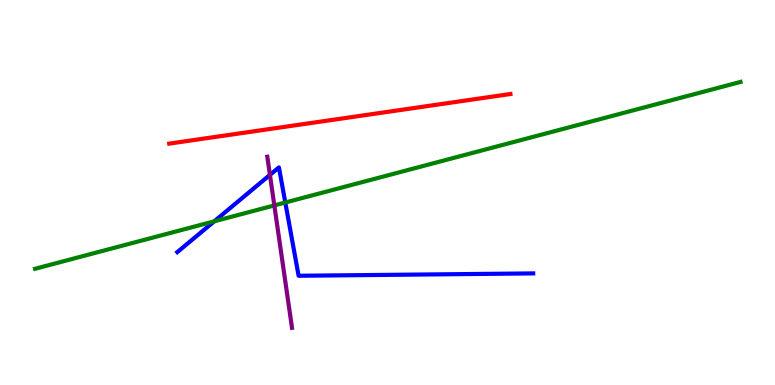[{'lines': ['blue', 'red'], 'intersections': []}, {'lines': ['green', 'red'], 'intersections': []}, {'lines': ['purple', 'red'], 'intersections': []}, {'lines': ['blue', 'green'], 'intersections': [{'x': 2.76, 'y': 4.25}, {'x': 3.68, 'y': 4.74}]}, {'lines': ['blue', 'purple'], 'intersections': [{'x': 3.48, 'y': 5.46}]}, {'lines': ['green', 'purple'], 'intersections': [{'x': 3.54, 'y': 4.66}]}]